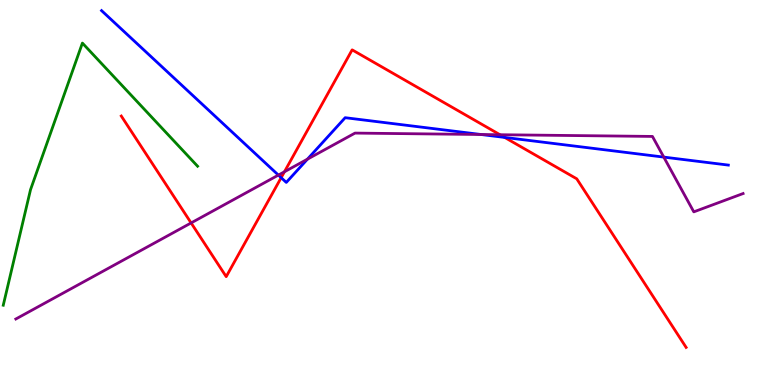[{'lines': ['blue', 'red'], 'intersections': [{'x': 3.63, 'y': 5.39}, {'x': 6.51, 'y': 6.43}]}, {'lines': ['green', 'red'], 'intersections': []}, {'lines': ['purple', 'red'], 'intersections': [{'x': 2.47, 'y': 4.21}, {'x': 3.67, 'y': 5.54}, {'x': 6.45, 'y': 6.5}]}, {'lines': ['blue', 'green'], 'intersections': []}, {'lines': ['blue', 'purple'], 'intersections': [{'x': 3.59, 'y': 5.45}, {'x': 3.97, 'y': 5.87}, {'x': 6.21, 'y': 6.51}, {'x': 8.56, 'y': 5.92}]}, {'lines': ['green', 'purple'], 'intersections': []}]